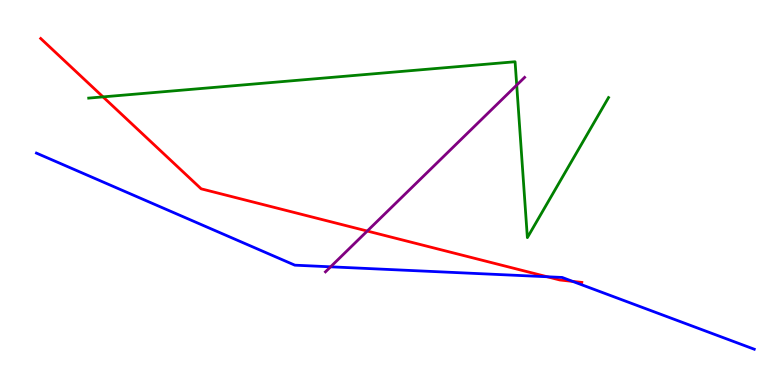[{'lines': ['blue', 'red'], 'intersections': [{'x': 7.06, 'y': 2.81}, {'x': 7.39, 'y': 2.69}]}, {'lines': ['green', 'red'], 'intersections': [{'x': 1.33, 'y': 7.48}]}, {'lines': ['purple', 'red'], 'intersections': [{'x': 4.74, 'y': 4.0}]}, {'lines': ['blue', 'green'], 'intersections': []}, {'lines': ['blue', 'purple'], 'intersections': [{'x': 4.27, 'y': 3.07}]}, {'lines': ['green', 'purple'], 'intersections': [{'x': 6.67, 'y': 7.79}]}]